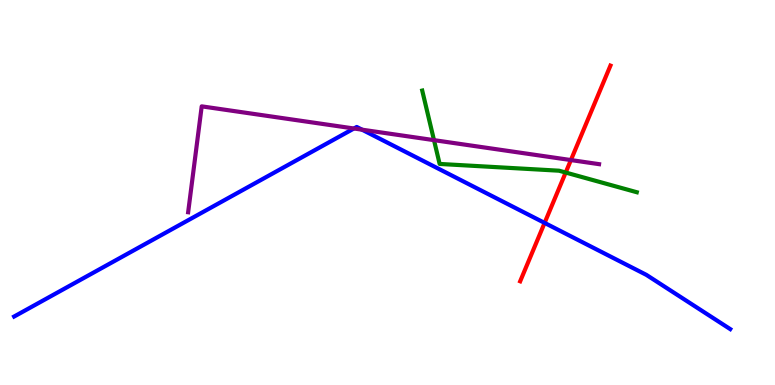[{'lines': ['blue', 'red'], 'intersections': [{'x': 7.03, 'y': 4.21}]}, {'lines': ['green', 'red'], 'intersections': [{'x': 7.3, 'y': 5.52}]}, {'lines': ['purple', 'red'], 'intersections': [{'x': 7.37, 'y': 5.84}]}, {'lines': ['blue', 'green'], 'intersections': []}, {'lines': ['blue', 'purple'], 'intersections': [{'x': 4.57, 'y': 6.66}, {'x': 4.67, 'y': 6.63}]}, {'lines': ['green', 'purple'], 'intersections': [{'x': 5.6, 'y': 6.36}]}]